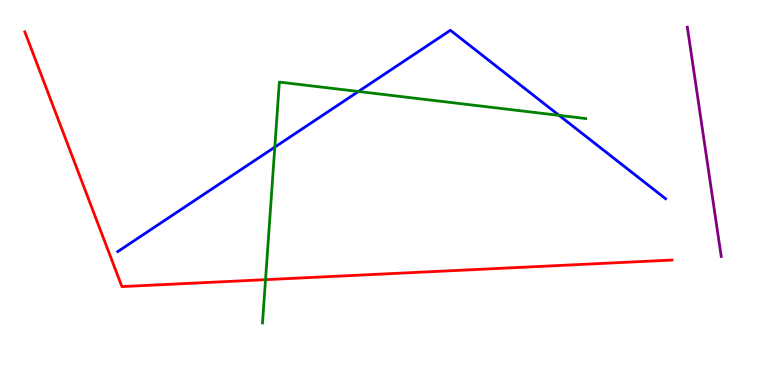[{'lines': ['blue', 'red'], 'intersections': []}, {'lines': ['green', 'red'], 'intersections': [{'x': 3.43, 'y': 2.74}]}, {'lines': ['purple', 'red'], 'intersections': []}, {'lines': ['blue', 'green'], 'intersections': [{'x': 3.55, 'y': 6.18}, {'x': 4.62, 'y': 7.62}, {'x': 7.21, 'y': 7.0}]}, {'lines': ['blue', 'purple'], 'intersections': []}, {'lines': ['green', 'purple'], 'intersections': []}]